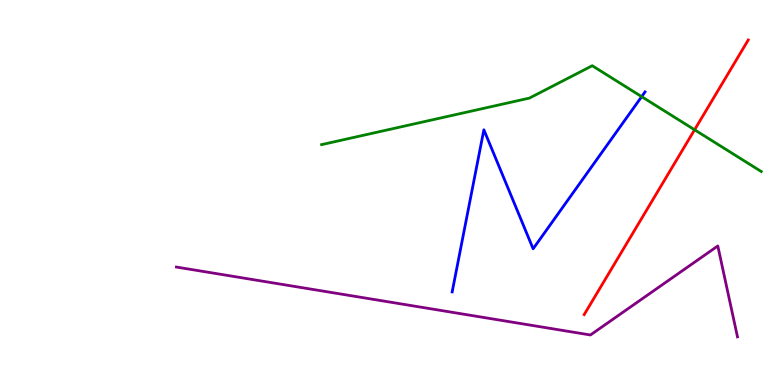[{'lines': ['blue', 'red'], 'intersections': []}, {'lines': ['green', 'red'], 'intersections': [{'x': 8.96, 'y': 6.63}]}, {'lines': ['purple', 'red'], 'intersections': []}, {'lines': ['blue', 'green'], 'intersections': [{'x': 8.28, 'y': 7.49}]}, {'lines': ['blue', 'purple'], 'intersections': []}, {'lines': ['green', 'purple'], 'intersections': []}]